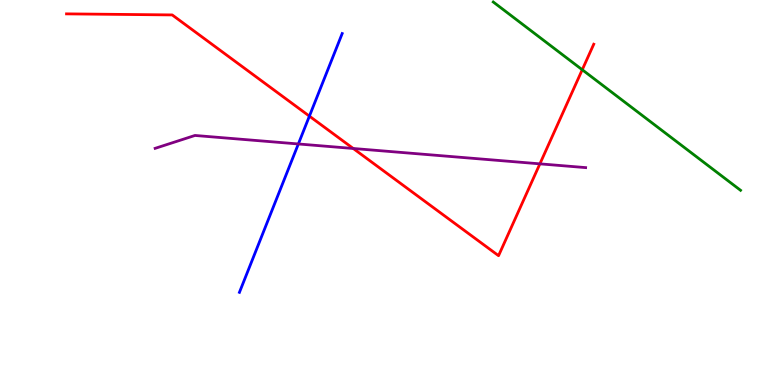[{'lines': ['blue', 'red'], 'intersections': [{'x': 3.99, 'y': 6.98}]}, {'lines': ['green', 'red'], 'intersections': [{'x': 7.51, 'y': 8.19}]}, {'lines': ['purple', 'red'], 'intersections': [{'x': 4.56, 'y': 6.14}, {'x': 6.97, 'y': 5.74}]}, {'lines': ['blue', 'green'], 'intersections': []}, {'lines': ['blue', 'purple'], 'intersections': [{'x': 3.85, 'y': 6.26}]}, {'lines': ['green', 'purple'], 'intersections': []}]